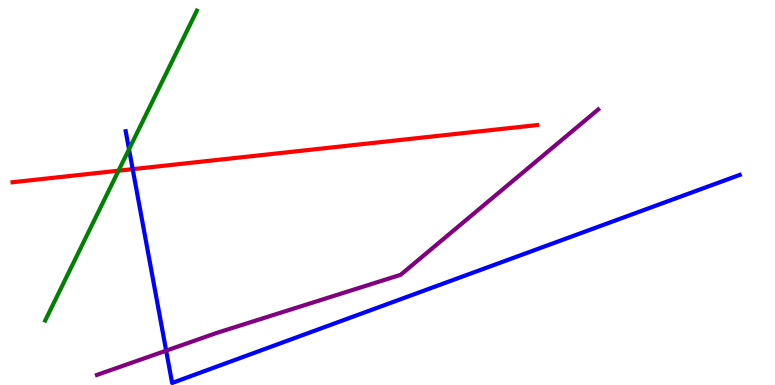[{'lines': ['blue', 'red'], 'intersections': [{'x': 1.71, 'y': 5.61}]}, {'lines': ['green', 'red'], 'intersections': [{'x': 1.53, 'y': 5.57}]}, {'lines': ['purple', 'red'], 'intersections': []}, {'lines': ['blue', 'green'], 'intersections': [{'x': 1.66, 'y': 6.12}]}, {'lines': ['blue', 'purple'], 'intersections': [{'x': 2.14, 'y': 0.892}]}, {'lines': ['green', 'purple'], 'intersections': []}]